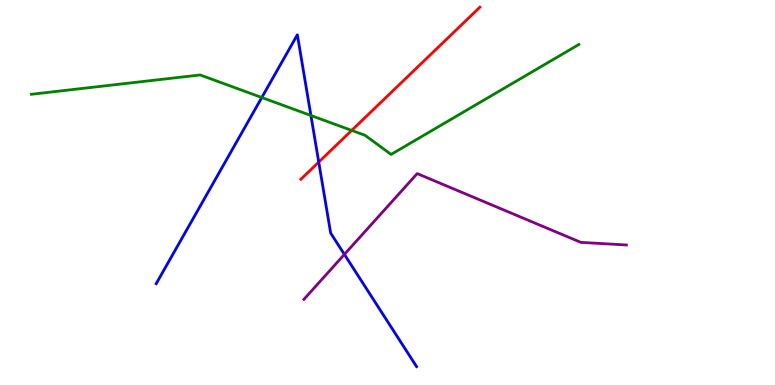[{'lines': ['blue', 'red'], 'intersections': [{'x': 4.11, 'y': 5.79}]}, {'lines': ['green', 'red'], 'intersections': [{'x': 4.54, 'y': 6.61}]}, {'lines': ['purple', 'red'], 'intersections': []}, {'lines': ['blue', 'green'], 'intersections': [{'x': 3.38, 'y': 7.47}, {'x': 4.01, 'y': 7.0}]}, {'lines': ['blue', 'purple'], 'intersections': [{'x': 4.44, 'y': 3.39}]}, {'lines': ['green', 'purple'], 'intersections': []}]